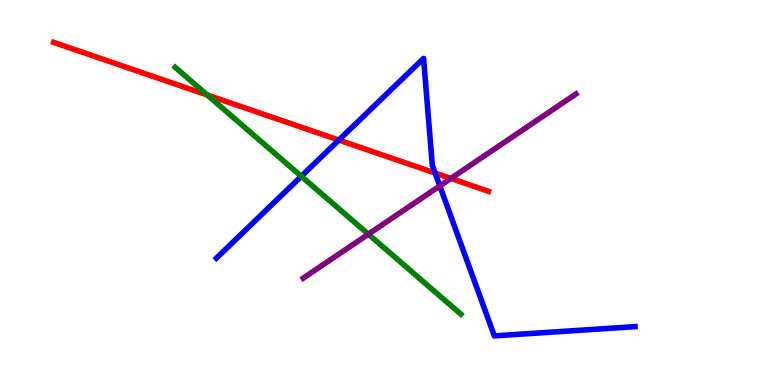[{'lines': ['blue', 'red'], 'intersections': [{'x': 4.37, 'y': 6.36}, {'x': 5.61, 'y': 5.51}]}, {'lines': ['green', 'red'], 'intersections': [{'x': 2.67, 'y': 7.53}]}, {'lines': ['purple', 'red'], 'intersections': [{'x': 5.82, 'y': 5.37}]}, {'lines': ['blue', 'green'], 'intersections': [{'x': 3.89, 'y': 5.42}]}, {'lines': ['blue', 'purple'], 'intersections': [{'x': 5.67, 'y': 5.17}]}, {'lines': ['green', 'purple'], 'intersections': [{'x': 4.75, 'y': 3.92}]}]